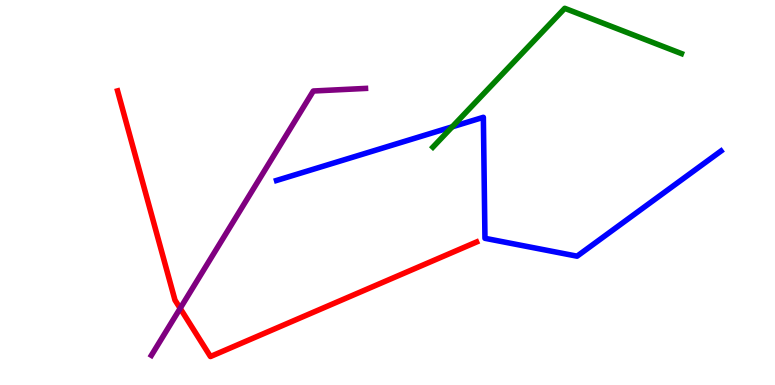[{'lines': ['blue', 'red'], 'intersections': []}, {'lines': ['green', 'red'], 'intersections': []}, {'lines': ['purple', 'red'], 'intersections': [{'x': 2.32, 'y': 1.99}]}, {'lines': ['blue', 'green'], 'intersections': [{'x': 5.83, 'y': 6.71}]}, {'lines': ['blue', 'purple'], 'intersections': []}, {'lines': ['green', 'purple'], 'intersections': []}]